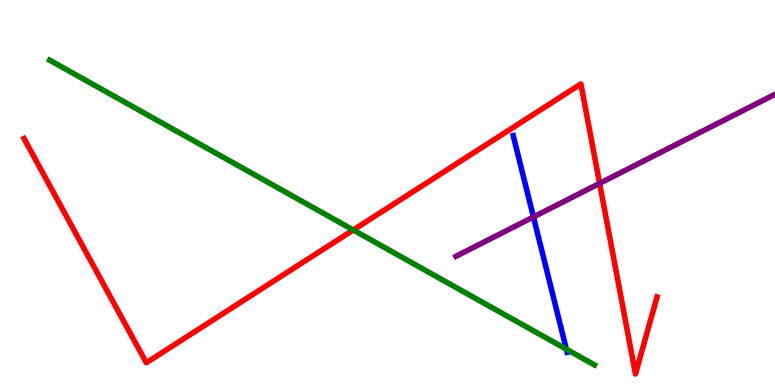[{'lines': ['blue', 'red'], 'intersections': []}, {'lines': ['green', 'red'], 'intersections': [{'x': 4.56, 'y': 4.03}]}, {'lines': ['purple', 'red'], 'intersections': [{'x': 7.74, 'y': 5.24}]}, {'lines': ['blue', 'green'], 'intersections': [{'x': 7.31, 'y': 0.93}]}, {'lines': ['blue', 'purple'], 'intersections': [{'x': 6.88, 'y': 4.36}]}, {'lines': ['green', 'purple'], 'intersections': []}]